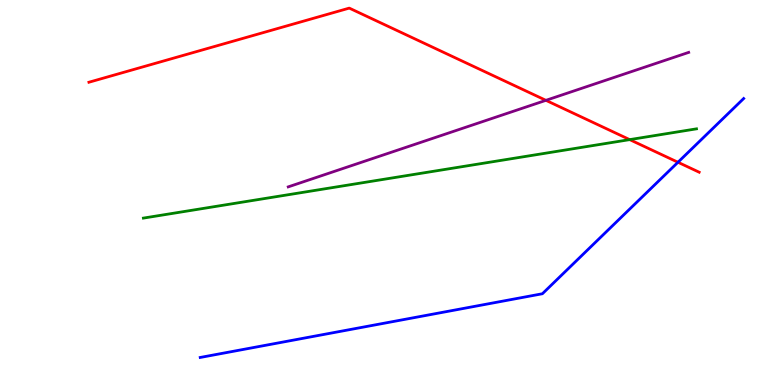[{'lines': ['blue', 'red'], 'intersections': [{'x': 8.75, 'y': 5.79}]}, {'lines': ['green', 'red'], 'intersections': [{'x': 8.13, 'y': 6.37}]}, {'lines': ['purple', 'red'], 'intersections': [{'x': 7.04, 'y': 7.39}]}, {'lines': ['blue', 'green'], 'intersections': []}, {'lines': ['blue', 'purple'], 'intersections': []}, {'lines': ['green', 'purple'], 'intersections': []}]